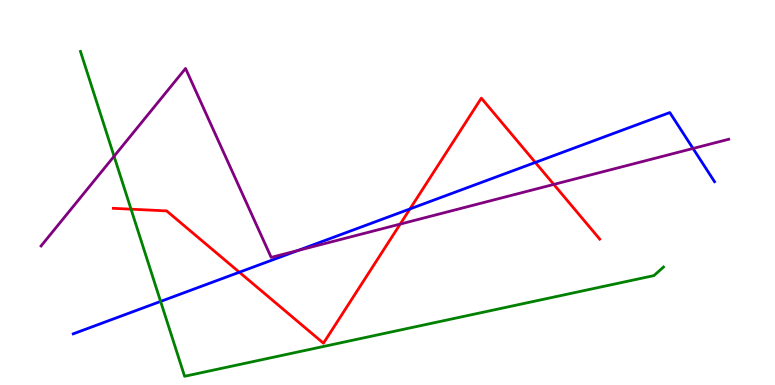[{'lines': ['blue', 'red'], 'intersections': [{'x': 3.09, 'y': 2.93}, {'x': 5.29, 'y': 4.57}, {'x': 6.91, 'y': 5.78}]}, {'lines': ['green', 'red'], 'intersections': [{'x': 1.69, 'y': 4.57}]}, {'lines': ['purple', 'red'], 'intersections': [{'x': 5.16, 'y': 4.18}, {'x': 7.15, 'y': 5.21}]}, {'lines': ['blue', 'green'], 'intersections': [{'x': 2.07, 'y': 2.17}]}, {'lines': ['blue', 'purple'], 'intersections': [{'x': 3.84, 'y': 3.49}, {'x': 8.94, 'y': 6.14}]}, {'lines': ['green', 'purple'], 'intersections': [{'x': 1.47, 'y': 5.94}]}]